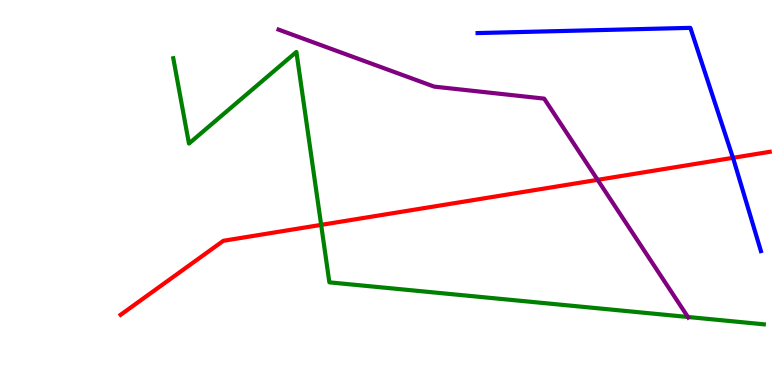[{'lines': ['blue', 'red'], 'intersections': [{'x': 9.46, 'y': 5.9}]}, {'lines': ['green', 'red'], 'intersections': [{'x': 4.14, 'y': 4.16}]}, {'lines': ['purple', 'red'], 'intersections': [{'x': 7.71, 'y': 5.33}]}, {'lines': ['blue', 'green'], 'intersections': []}, {'lines': ['blue', 'purple'], 'intersections': []}, {'lines': ['green', 'purple'], 'intersections': [{'x': 8.88, 'y': 1.77}]}]